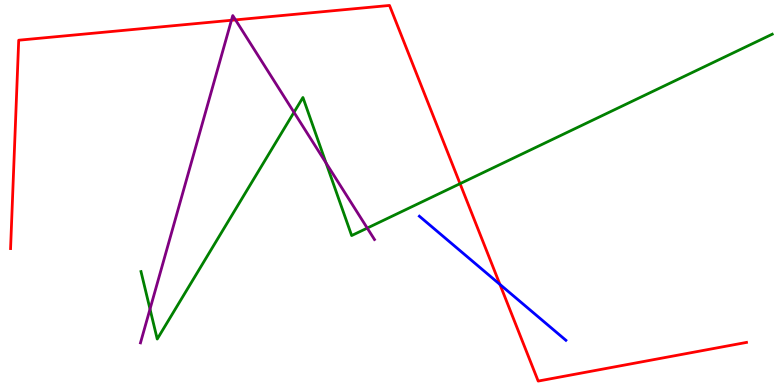[{'lines': ['blue', 'red'], 'intersections': [{'x': 6.45, 'y': 2.61}]}, {'lines': ['green', 'red'], 'intersections': [{'x': 5.94, 'y': 5.23}]}, {'lines': ['purple', 'red'], 'intersections': [{'x': 2.99, 'y': 9.47}, {'x': 3.04, 'y': 9.48}]}, {'lines': ['blue', 'green'], 'intersections': []}, {'lines': ['blue', 'purple'], 'intersections': []}, {'lines': ['green', 'purple'], 'intersections': [{'x': 1.94, 'y': 1.97}, {'x': 3.79, 'y': 7.08}, {'x': 4.21, 'y': 5.77}, {'x': 4.74, 'y': 4.08}]}]